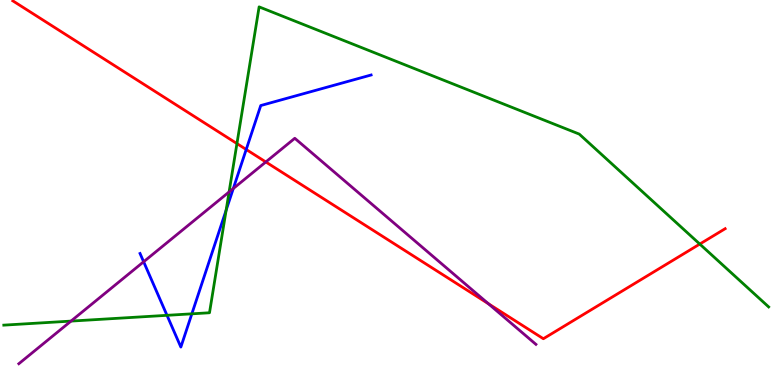[{'lines': ['blue', 'red'], 'intersections': [{'x': 3.18, 'y': 6.12}]}, {'lines': ['green', 'red'], 'intersections': [{'x': 3.06, 'y': 6.27}, {'x': 9.03, 'y': 3.66}]}, {'lines': ['purple', 'red'], 'intersections': [{'x': 3.43, 'y': 5.79}, {'x': 6.3, 'y': 2.11}]}, {'lines': ['blue', 'green'], 'intersections': [{'x': 2.15, 'y': 1.81}, {'x': 2.48, 'y': 1.85}, {'x': 2.92, 'y': 4.54}]}, {'lines': ['blue', 'purple'], 'intersections': [{'x': 1.85, 'y': 3.2}, {'x': 3.01, 'y': 5.1}]}, {'lines': ['green', 'purple'], 'intersections': [{'x': 0.916, 'y': 1.66}, {'x': 2.96, 'y': 5.01}]}]